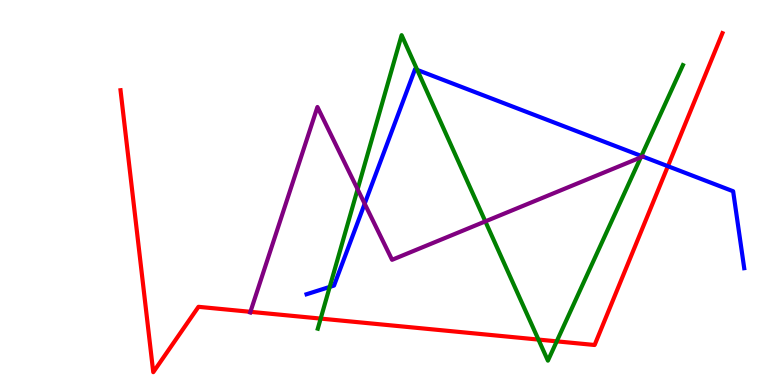[{'lines': ['blue', 'red'], 'intersections': [{'x': 8.62, 'y': 5.68}]}, {'lines': ['green', 'red'], 'intersections': [{'x': 4.14, 'y': 1.72}, {'x': 6.95, 'y': 1.18}, {'x': 7.18, 'y': 1.13}]}, {'lines': ['purple', 'red'], 'intersections': [{'x': 3.23, 'y': 1.9}]}, {'lines': ['blue', 'green'], 'intersections': [{'x': 4.25, 'y': 2.55}, {'x': 5.38, 'y': 8.18}, {'x': 8.28, 'y': 5.95}]}, {'lines': ['blue', 'purple'], 'intersections': [{'x': 4.71, 'y': 4.71}, {'x': 8.29, 'y': 5.93}]}, {'lines': ['green', 'purple'], 'intersections': [{'x': 4.61, 'y': 5.08}, {'x': 6.26, 'y': 4.25}, {'x': 8.27, 'y': 5.91}]}]